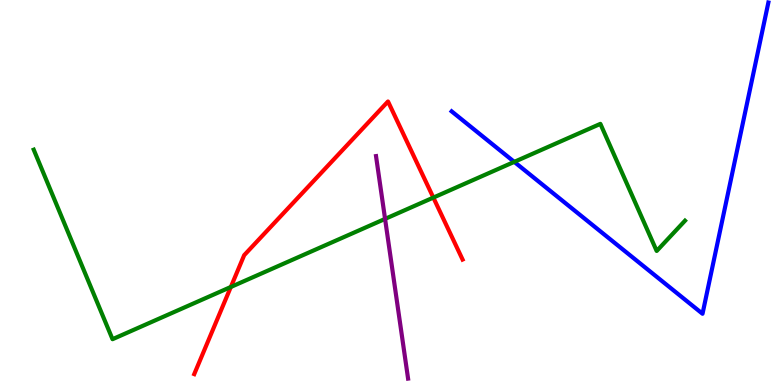[{'lines': ['blue', 'red'], 'intersections': []}, {'lines': ['green', 'red'], 'intersections': [{'x': 2.98, 'y': 2.55}, {'x': 5.59, 'y': 4.87}]}, {'lines': ['purple', 'red'], 'intersections': []}, {'lines': ['blue', 'green'], 'intersections': [{'x': 6.64, 'y': 5.8}]}, {'lines': ['blue', 'purple'], 'intersections': []}, {'lines': ['green', 'purple'], 'intersections': [{'x': 4.97, 'y': 4.31}]}]